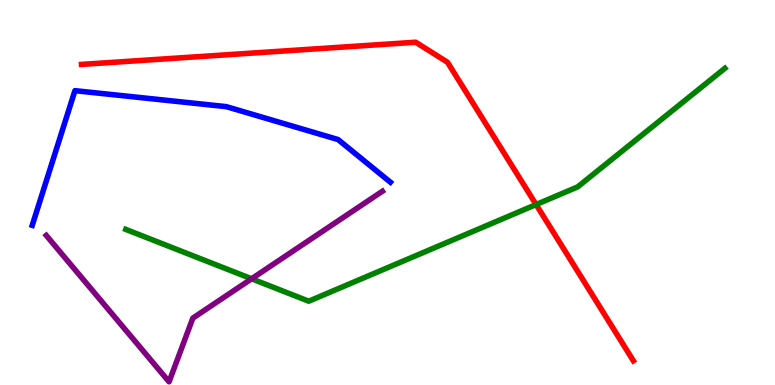[{'lines': ['blue', 'red'], 'intersections': []}, {'lines': ['green', 'red'], 'intersections': [{'x': 6.92, 'y': 4.69}]}, {'lines': ['purple', 'red'], 'intersections': []}, {'lines': ['blue', 'green'], 'intersections': []}, {'lines': ['blue', 'purple'], 'intersections': []}, {'lines': ['green', 'purple'], 'intersections': [{'x': 3.25, 'y': 2.76}]}]